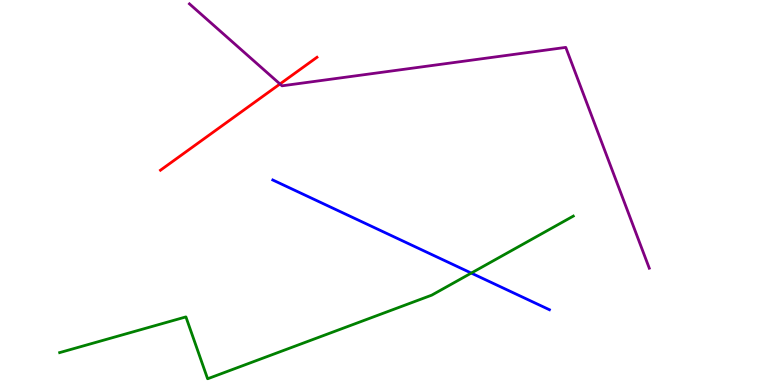[{'lines': ['blue', 'red'], 'intersections': []}, {'lines': ['green', 'red'], 'intersections': []}, {'lines': ['purple', 'red'], 'intersections': [{'x': 3.61, 'y': 7.82}]}, {'lines': ['blue', 'green'], 'intersections': [{'x': 6.08, 'y': 2.91}]}, {'lines': ['blue', 'purple'], 'intersections': []}, {'lines': ['green', 'purple'], 'intersections': []}]